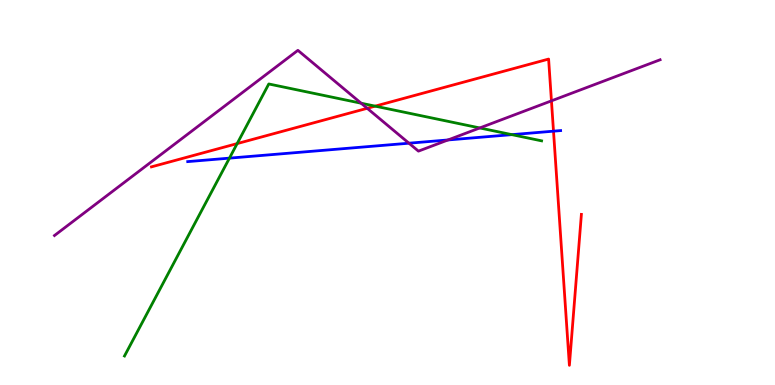[{'lines': ['blue', 'red'], 'intersections': [{'x': 7.14, 'y': 6.59}]}, {'lines': ['green', 'red'], 'intersections': [{'x': 3.06, 'y': 6.27}, {'x': 4.84, 'y': 7.24}]}, {'lines': ['purple', 'red'], 'intersections': [{'x': 4.74, 'y': 7.19}, {'x': 7.12, 'y': 7.38}]}, {'lines': ['blue', 'green'], 'intersections': [{'x': 2.96, 'y': 5.89}, {'x': 6.6, 'y': 6.5}]}, {'lines': ['blue', 'purple'], 'intersections': [{'x': 5.28, 'y': 6.28}, {'x': 5.78, 'y': 6.36}]}, {'lines': ['green', 'purple'], 'intersections': [{'x': 4.66, 'y': 7.32}, {'x': 6.19, 'y': 6.68}]}]